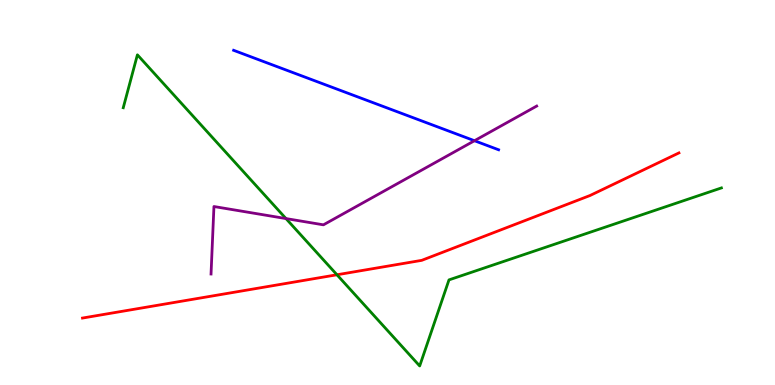[{'lines': ['blue', 'red'], 'intersections': []}, {'lines': ['green', 'red'], 'intersections': [{'x': 4.35, 'y': 2.86}]}, {'lines': ['purple', 'red'], 'intersections': []}, {'lines': ['blue', 'green'], 'intersections': []}, {'lines': ['blue', 'purple'], 'intersections': [{'x': 6.12, 'y': 6.34}]}, {'lines': ['green', 'purple'], 'intersections': [{'x': 3.69, 'y': 4.32}]}]